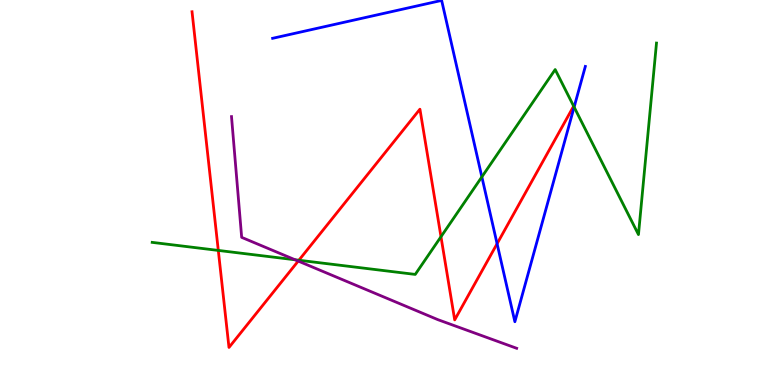[{'lines': ['blue', 'red'], 'intersections': [{'x': 6.41, 'y': 3.67}]}, {'lines': ['green', 'red'], 'intersections': [{'x': 2.82, 'y': 3.5}, {'x': 3.86, 'y': 3.24}, {'x': 5.69, 'y': 3.85}, {'x': 7.4, 'y': 7.24}]}, {'lines': ['purple', 'red'], 'intersections': [{'x': 3.85, 'y': 3.22}]}, {'lines': ['blue', 'green'], 'intersections': [{'x': 6.22, 'y': 5.41}, {'x': 7.41, 'y': 7.22}]}, {'lines': ['blue', 'purple'], 'intersections': []}, {'lines': ['green', 'purple'], 'intersections': [{'x': 3.81, 'y': 3.25}]}]